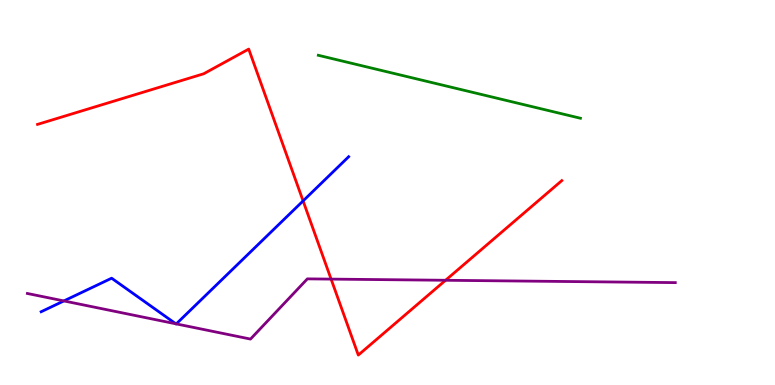[{'lines': ['blue', 'red'], 'intersections': [{'x': 3.91, 'y': 4.78}]}, {'lines': ['green', 'red'], 'intersections': []}, {'lines': ['purple', 'red'], 'intersections': [{'x': 4.27, 'y': 2.75}, {'x': 5.75, 'y': 2.72}]}, {'lines': ['blue', 'green'], 'intersections': []}, {'lines': ['blue', 'purple'], 'intersections': [{'x': 0.824, 'y': 2.18}, {'x': 2.27, 'y': 1.59}, {'x': 2.27, 'y': 1.59}]}, {'lines': ['green', 'purple'], 'intersections': []}]